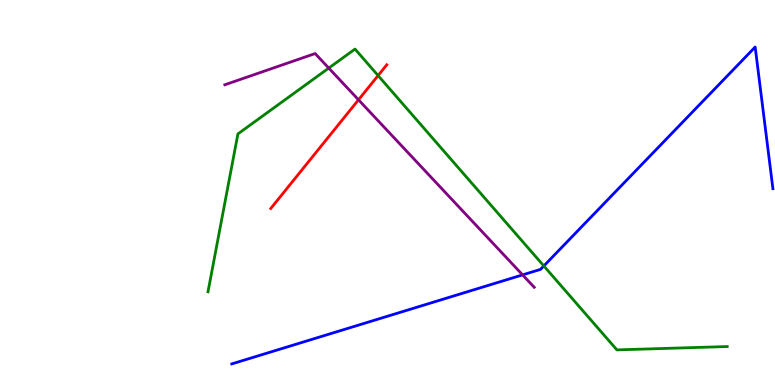[{'lines': ['blue', 'red'], 'intersections': []}, {'lines': ['green', 'red'], 'intersections': [{'x': 4.88, 'y': 8.04}]}, {'lines': ['purple', 'red'], 'intersections': [{'x': 4.63, 'y': 7.41}]}, {'lines': ['blue', 'green'], 'intersections': [{'x': 7.02, 'y': 3.09}]}, {'lines': ['blue', 'purple'], 'intersections': [{'x': 6.74, 'y': 2.86}]}, {'lines': ['green', 'purple'], 'intersections': [{'x': 4.24, 'y': 8.23}]}]